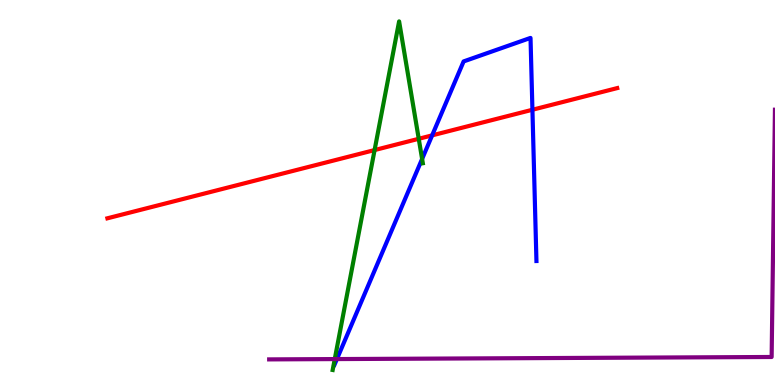[{'lines': ['blue', 'red'], 'intersections': [{'x': 5.58, 'y': 6.48}, {'x': 6.87, 'y': 7.15}]}, {'lines': ['green', 'red'], 'intersections': [{'x': 4.83, 'y': 6.1}, {'x': 5.4, 'y': 6.4}]}, {'lines': ['purple', 'red'], 'intersections': []}, {'lines': ['blue', 'green'], 'intersections': [{'x': 5.45, 'y': 5.87}]}, {'lines': ['blue', 'purple'], 'intersections': [{'x': 4.35, 'y': 0.674}]}, {'lines': ['green', 'purple'], 'intersections': [{'x': 4.32, 'y': 0.673}]}]